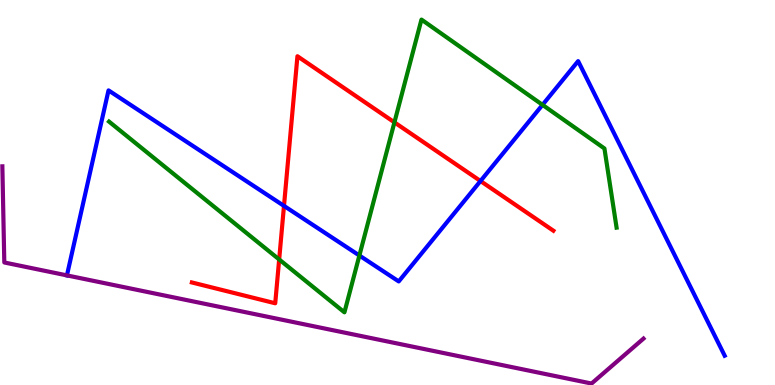[{'lines': ['blue', 'red'], 'intersections': [{'x': 3.66, 'y': 4.65}, {'x': 6.2, 'y': 5.3}]}, {'lines': ['green', 'red'], 'intersections': [{'x': 3.6, 'y': 3.26}, {'x': 5.09, 'y': 6.82}]}, {'lines': ['purple', 'red'], 'intersections': []}, {'lines': ['blue', 'green'], 'intersections': [{'x': 4.64, 'y': 3.36}, {'x': 7.0, 'y': 7.28}]}, {'lines': ['blue', 'purple'], 'intersections': [{'x': 0.864, 'y': 2.85}]}, {'lines': ['green', 'purple'], 'intersections': []}]